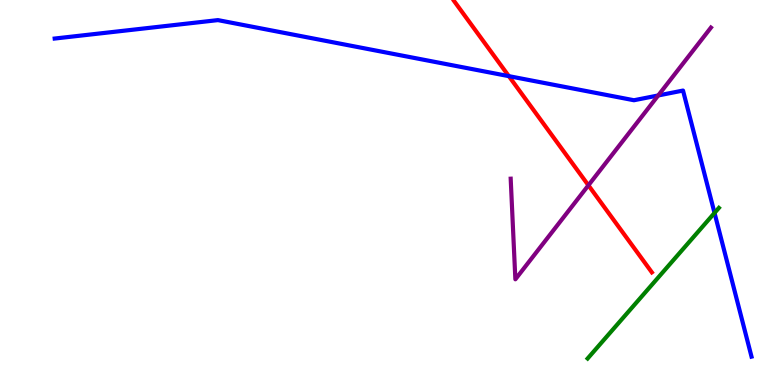[{'lines': ['blue', 'red'], 'intersections': [{'x': 6.57, 'y': 8.02}]}, {'lines': ['green', 'red'], 'intersections': []}, {'lines': ['purple', 'red'], 'intersections': [{'x': 7.59, 'y': 5.19}]}, {'lines': ['blue', 'green'], 'intersections': [{'x': 9.22, 'y': 4.47}]}, {'lines': ['blue', 'purple'], 'intersections': [{'x': 8.49, 'y': 7.52}]}, {'lines': ['green', 'purple'], 'intersections': []}]